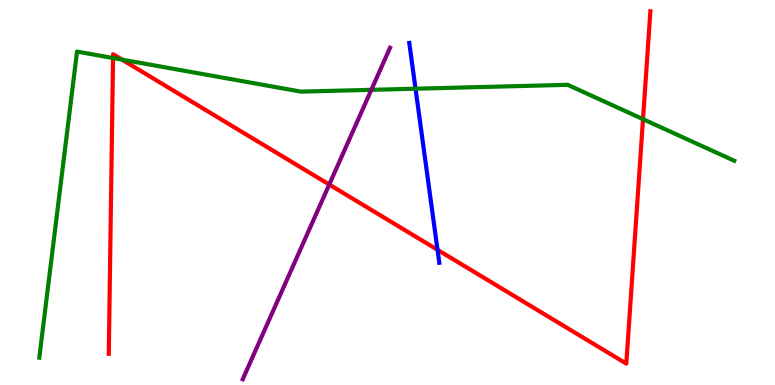[{'lines': ['blue', 'red'], 'intersections': [{'x': 5.65, 'y': 3.51}]}, {'lines': ['green', 'red'], 'intersections': [{'x': 1.46, 'y': 8.49}, {'x': 1.58, 'y': 8.45}, {'x': 8.3, 'y': 6.9}]}, {'lines': ['purple', 'red'], 'intersections': [{'x': 4.25, 'y': 5.21}]}, {'lines': ['blue', 'green'], 'intersections': [{'x': 5.36, 'y': 7.7}]}, {'lines': ['blue', 'purple'], 'intersections': []}, {'lines': ['green', 'purple'], 'intersections': [{'x': 4.79, 'y': 7.67}]}]